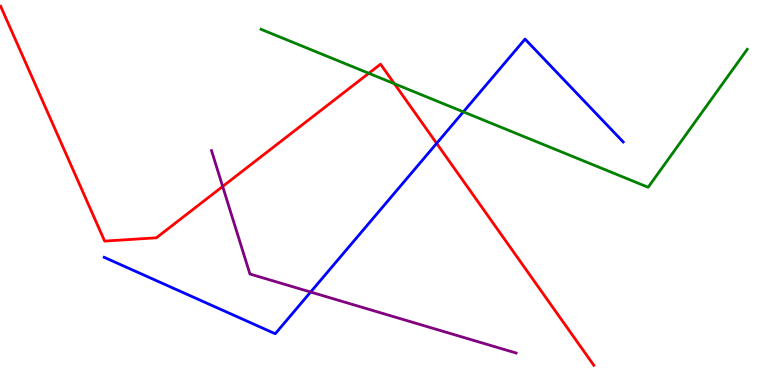[{'lines': ['blue', 'red'], 'intersections': [{'x': 5.63, 'y': 6.28}]}, {'lines': ['green', 'red'], 'intersections': [{'x': 4.76, 'y': 8.1}, {'x': 5.09, 'y': 7.83}]}, {'lines': ['purple', 'red'], 'intersections': [{'x': 2.87, 'y': 5.16}]}, {'lines': ['blue', 'green'], 'intersections': [{'x': 5.98, 'y': 7.09}]}, {'lines': ['blue', 'purple'], 'intersections': [{'x': 4.01, 'y': 2.41}]}, {'lines': ['green', 'purple'], 'intersections': []}]